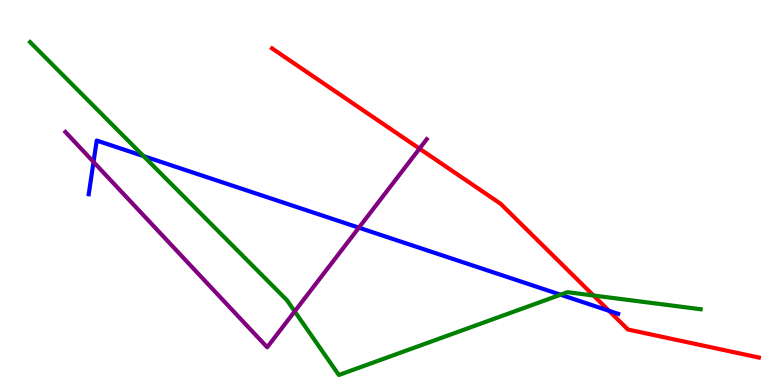[{'lines': ['blue', 'red'], 'intersections': [{'x': 7.86, 'y': 1.93}]}, {'lines': ['green', 'red'], 'intersections': [{'x': 7.66, 'y': 2.32}]}, {'lines': ['purple', 'red'], 'intersections': [{'x': 5.41, 'y': 6.14}]}, {'lines': ['blue', 'green'], 'intersections': [{'x': 1.85, 'y': 5.95}, {'x': 7.23, 'y': 2.35}]}, {'lines': ['blue', 'purple'], 'intersections': [{'x': 1.21, 'y': 5.79}, {'x': 4.63, 'y': 4.09}]}, {'lines': ['green', 'purple'], 'intersections': [{'x': 3.8, 'y': 1.91}]}]